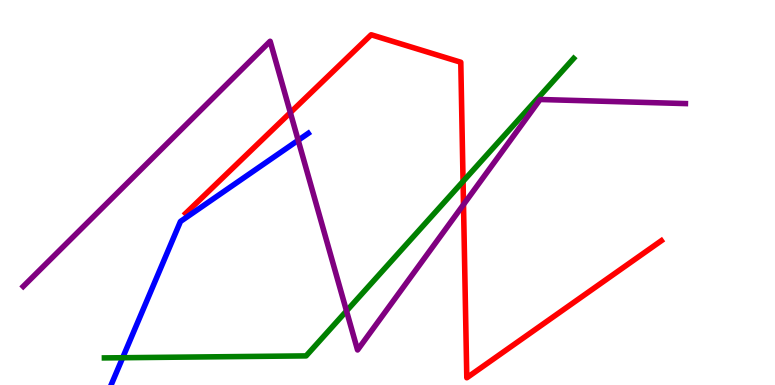[{'lines': ['blue', 'red'], 'intersections': []}, {'lines': ['green', 'red'], 'intersections': [{'x': 5.97, 'y': 5.29}]}, {'lines': ['purple', 'red'], 'intersections': [{'x': 3.75, 'y': 7.08}, {'x': 5.98, 'y': 4.69}]}, {'lines': ['blue', 'green'], 'intersections': [{'x': 1.58, 'y': 0.708}]}, {'lines': ['blue', 'purple'], 'intersections': [{'x': 3.85, 'y': 6.36}]}, {'lines': ['green', 'purple'], 'intersections': [{'x': 4.47, 'y': 1.92}]}]